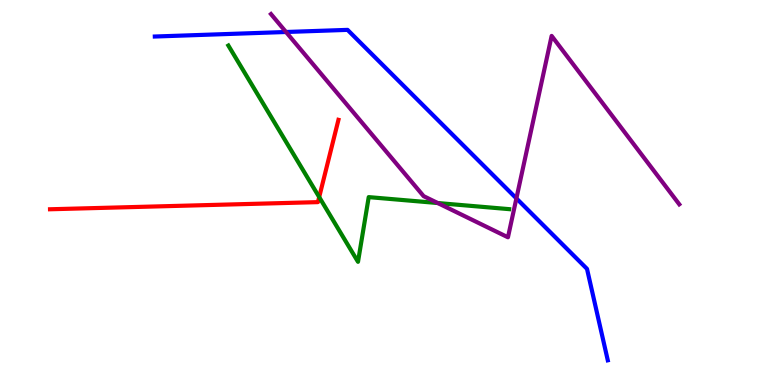[{'lines': ['blue', 'red'], 'intersections': []}, {'lines': ['green', 'red'], 'intersections': [{'x': 4.12, 'y': 4.88}]}, {'lines': ['purple', 'red'], 'intersections': []}, {'lines': ['blue', 'green'], 'intersections': []}, {'lines': ['blue', 'purple'], 'intersections': [{'x': 3.69, 'y': 9.17}, {'x': 6.66, 'y': 4.85}]}, {'lines': ['green', 'purple'], 'intersections': [{'x': 5.65, 'y': 4.73}]}]